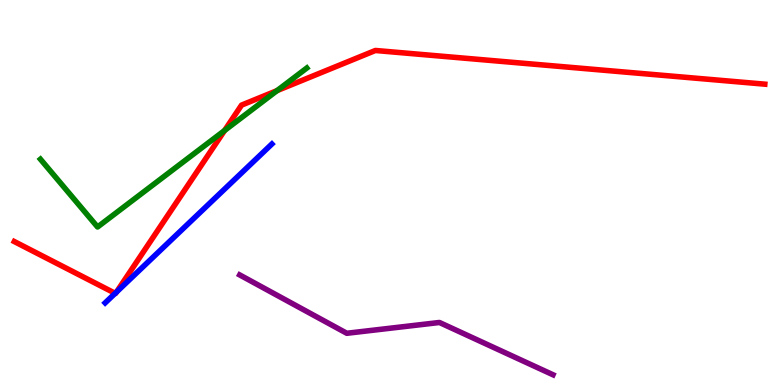[{'lines': ['blue', 'red'], 'intersections': [{'x': 1.49, 'y': 2.38}, {'x': 1.5, 'y': 2.41}]}, {'lines': ['green', 'red'], 'intersections': [{'x': 2.9, 'y': 6.61}, {'x': 3.58, 'y': 7.65}]}, {'lines': ['purple', 'red'], 'intersections': []}, {'lines': ['blue', 'green'], 'intersections': []}, {'lines': ['blue', 'purple'], 'intersections': []}, {'lines': ['green', 'purple'], 'intersections': []}]